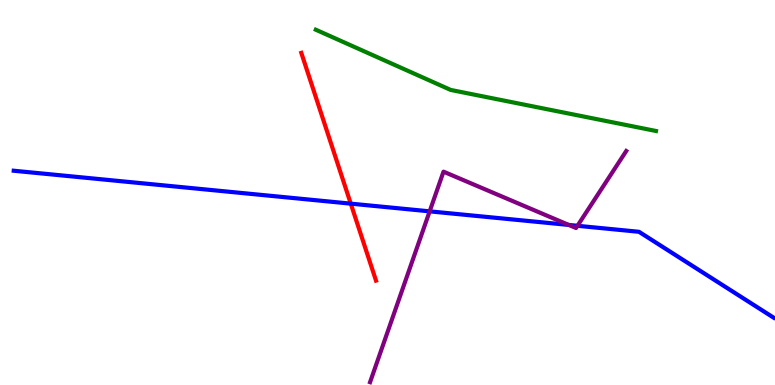[{'lines': ['blue', 'red'], 'intersections': [{'x': 4.53, 'y': 4.71}]}, {'lines': ['green', 'red'], 'intersections': []}, {'lines': ['purple', 'red'], 'intersections': []}, {'lines': ['blue', 'green'], 'intersections': []}, {'lines': ['blue', 'purple'], 'intersections': [{'x': 5.54, 'y': 4.51}, {'x': 7.34, 'y': 4.16}, {'x': 7.45, 'y': 4.14}]}, {'lines': ['green', 'purple'], 'intersections': []}]